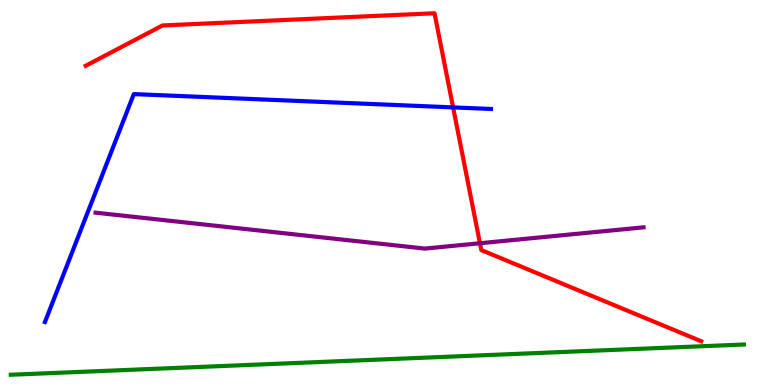[{'lines': ['blue', 'red'], 'intersections': [{'x': 5.85, 'y': 7.21}]}, {'lines': ['green', 'red'], 'intersections': []}, {'lines': ['purple', 'red'], 'intersections': [{'x': 6.19, 'y': 3.68}]}, {'lines': ['blue', 'green'], 'intersections': []}, {'lines': ['blue', 'purple'], 'intersections': []}, {'lines': ['green', 'purple'], 'intersections': []}]